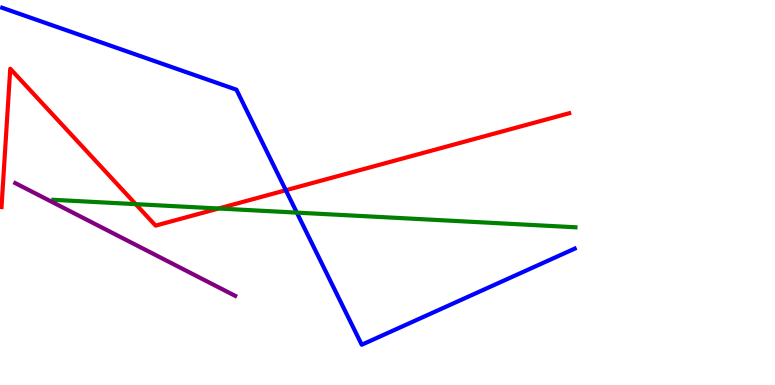[{'lines': ['blue', 'red'], 'intersections': [{'x': 3.69, 'y': 5.06}]}, {'lines': ['green', 'red'], 'intersections': [{'x': 1.75, 'y': 4.7}, {'x': 2.82, 'y': 4.58}]}, {'lines': ['purple', 'red'], 'intersections': []}, {'lines': ['blue', 'green'], 'intersections': [{'x': 3.83, 'y': 4.48}]}, {'lines': ['blue', 'purple'], 'intersections': []}, {'lines': ['green', 'purple'], 'intersections': []}]